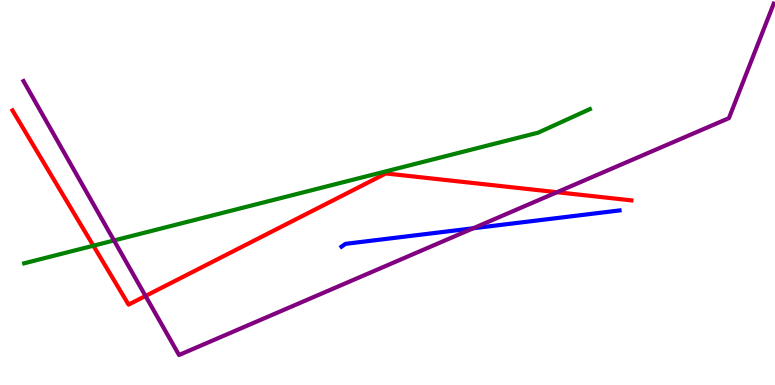[{'lines': ['blue', 'red'], 'intersections': []}, {'lines': ['green', 'red'], 'intersections': [{'x': 1.2, 'y': 3.62}]}, {'lines': ['purple', 'red'], 'intersections': [{'x': 1.88, 'y': 2.31}, {'x': 7.19, 'y': 5.01}]}, {'lines': ['blue', 'green'], 'intersections': []}, {'lines': ['blue', 'purple'], 'intersections': [{'x': 6.11, 'y': 4.07}]}, {'lines': ['green', 'purple'], 'intersections': [{'x': 1.47, 'y': 3.75}]}]